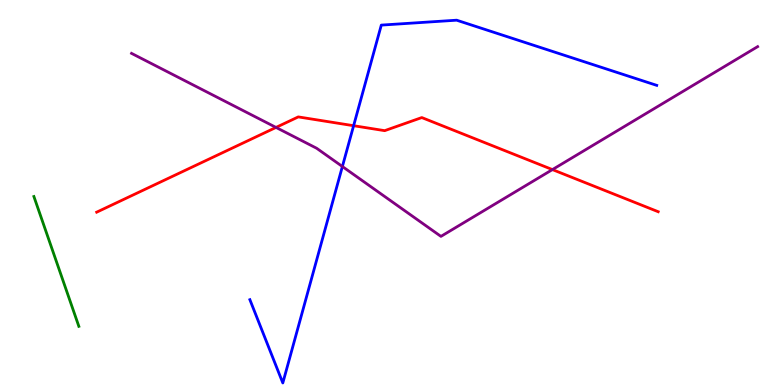[{'lines': ['blue', 'red'], 'intersections': [{'x': 4.56, 'y': 6.73}]}, {'lines': ['green', 'red'], 'intersections': []}, {'lines': ['purple', 'red'], 'intersections': [{'x': 3.56, 'y': 6.69}, {'x': 7.13, 'y': 5.6}]}, {'lines': ['blue', 'green'], 'intersections': []}, {'lines': ['blue', 'purple'], 'intersections': [{'x': 4.42, 'y': 5.67}]}, {'lines': ['green', 'purple'], 'intersections': []}]